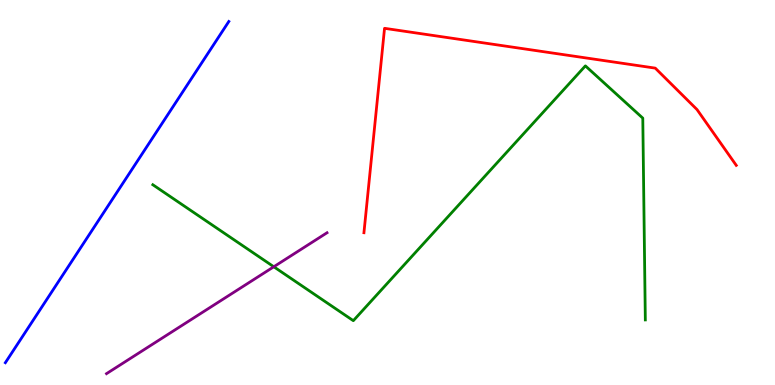[{'lines': ['blue', 'red'], 'intersections': []}, {'lines': ['green', 'red'], 'intersections': []}, {'lines': ['purple', 'red'], 'intersections': []}, {'lines': ['blue', 'green'], 'intersections': []}, {'lines': ['blue', 'purple'], 'intersections': []}, {'lines': ['green', 'purple'], 'intersections': [{'x': 3.53, 'y': 3.07}]}]